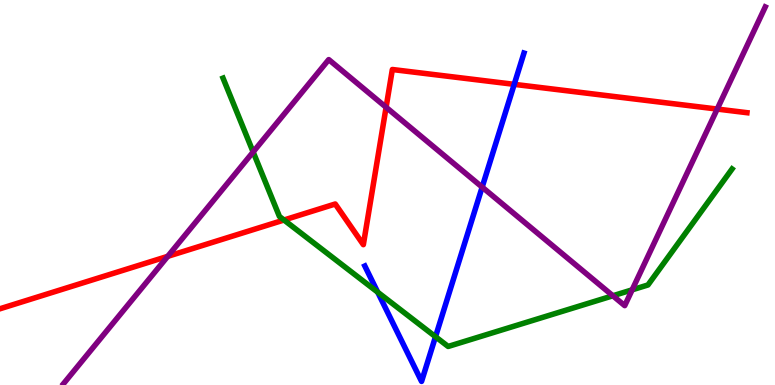[{'lines': ['blue', 'red'], 'intersections': [{'x': 6.64, 'y': 7.81}]}, {'lines': ['green', 'red'], 'intersections': [{'x': 3.66, 'y': 4.29}]}, {'lines': ['purple', 'red'], 'intersections': [{'x': 2.16, 'y': 3.34}, {'x': 4.98, 'y': 7.21}, {'x': 9.25, 'y': 7.17}]}, {'lines': ['blue', 'green'], 'intersections': [{'x': 4.87, 'y': 2.41}, {'x': 5.62, 'y': 1.25}]}, {'lines': ['blue', 'purple'], 'intersections': [{'x': 6.22, 'y': 5.14}]}, {'lines': ['green', 'purple'], 'intersections': [{'x': 3.27, 'y': 6.05}, {'x': 7.91, 'y': 2.32}, {'x': 8.16, 'y': 2.47}]}]